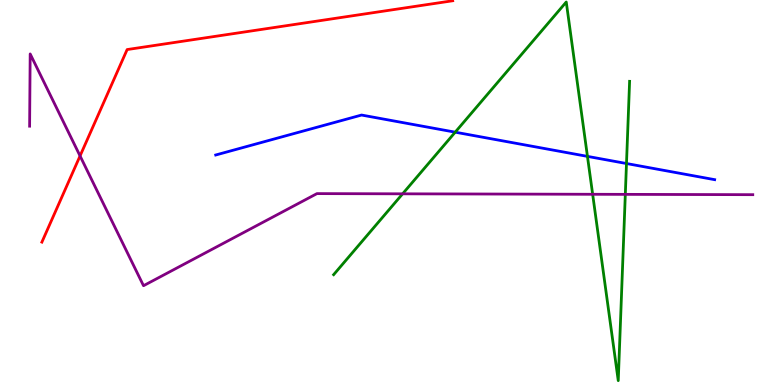[{'lines': ['blue', 'red'], 'intersections': []}, {'lines': ['green', 'red'], 'intersections': []}, {'lines': ['purple', 'red'], 'intersections': [{'x': 1.03, 'y': 5.95}]}, {'lines': ['blue', 'green'], 'intersections': [{'x': 5.87, 'y': 6.57}, {'x': 7.58, 'y': 5.94}, {'x': 8.08, 'y': 5.75}]}, {'lines': ['blue', 'purple'], 'intersections': []}, {'lines': ['green', 'purple'], 'intersections': [{'x': 5.2, 'y': 4.97}, {'x': 7.65, 'y': 4.95}, {'x': 8.07, 'y': 4.95}]}]